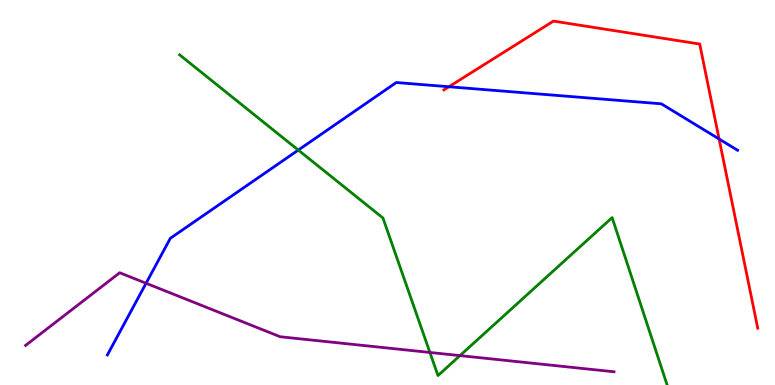[{'lines': ['blue', 'red'], 'intersections': [{'x': 5.79, 'y': 7.75}, {'x': 9.28, 'y': 6.39}]}, {'lines': ['green', 'red'], 'intersections': []}, {'lines': ['purple', 'red'], 'intersections': []}, {'lines': ['blue', 'green'], 'intersections': [{'x': 3.85, 'y': 6.1}]}, {'lines': ['blue', 'purple'], 'intersections': [{'x': 1.88, 'y': 2.64}]}, {'lines': ['green', 'purple'], 'intersections': [{'x': 5.55, 'y': 0.845}, {'x': 5.93, 'y': 0.763}]}]